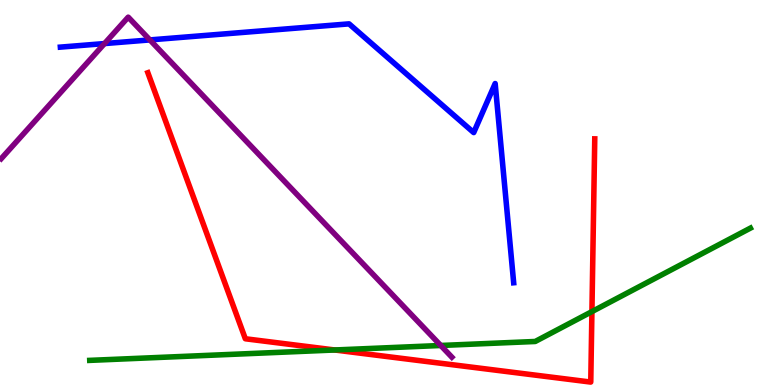[{'lines': ['blue', 'red'], 'intersections': []}, {'lines': ['green', 'red'], 'intersections': [{'x': 4.32, 'y': 0.91}, {'x': 7.64, 'y': 1.91}]}, {'lines': ['purple', 'red'], 'intersections': []}, {'lines': ['blue', 'green'], 'intersections': []}, {'lines': ['blue', 'purple'], 'intersections': [{'x': 1.35, 'y': 8.87}, {'x': 1.93, 'y': 8.96}]}, {'lines': ['green', 'purple'], 'intersections': [{'x': 5.69, 'y': 1.03}]}]